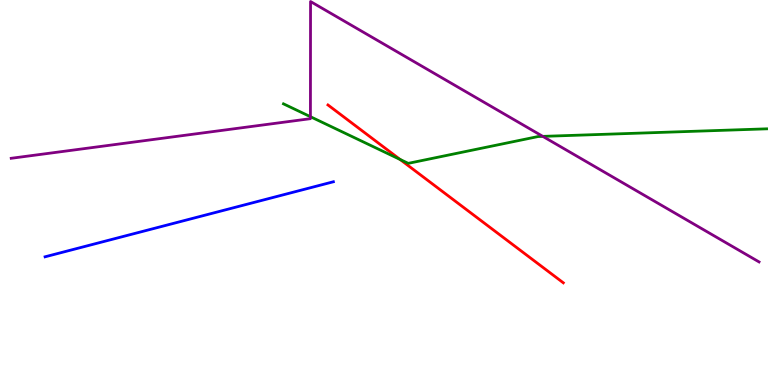[{'lines': ['blue', 'red'], 'intersections': []}, {'lines': ['green', 'red'], 'intersections': [{'x': 5.16, 'y': 5.86}]}, {'lines': ['purple', 'red'], 'intersections': []}, {'lines': ['blue', 'green'], 'intersections': []}, {'lines': ['blue', 'purple'], 'intersections': []}, {'lines': ['green', 'purple'], 'intersections': [{'x': 4.01, 'y': 6.97}, {'x': 7.0, 'y': 6.46}]}]